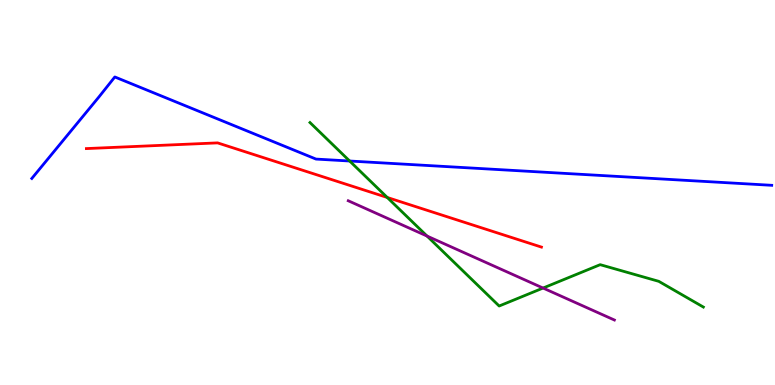[{'lines': ['blue', 'red'], 'intersections': []}, {'lines': ['green', 'red'], 'intersections': [{'x': 5.0, 'y': 4.87}]}, {'lines': ['purple', 'red'], 'intersections': []}, {'lines': ['blue', 'green'], 'intersections': [{'x': 4.51, 'y': 5.82}]}, {'lines': ['blue', 'purple'], 'intersections': []}, {'lines': ['green', 'purple'], 'intersections': [{'x': 5.51, 'y': 3.87}, {'x': 7.01, 'y': 2.52}]}]